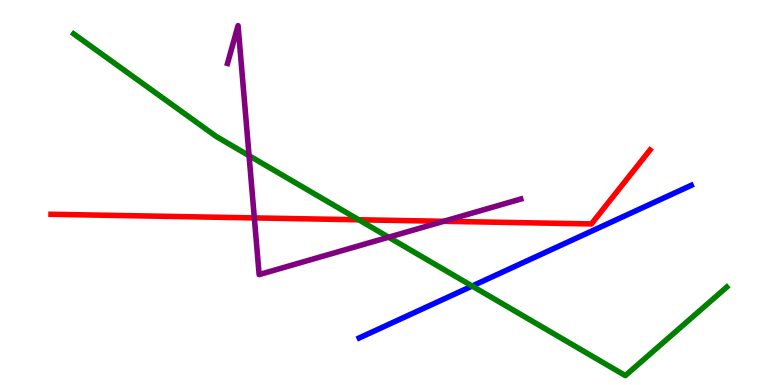[{'lines': ['blue', 'red'], 'intersections': []}, {'lines': ['green', 'red'], 'intersections': [{'x': 4.63, 'y': 4.29}]}, {'lines': ['purple', 'red'], 'intersections': [{'x': 3.28, 'y': 4.34}, {'x': 5.73, 'y': 4.25}]}, {'lines': ['blue', 'green'], 'intersections': [{'x': 6.09, 'y': 2.57}]}, {'lines': ['blue', 'purple'], 'intersections': []}, {'lines': ['green', 'purple'], 'intersections': [{'x': 3.21, 'y': 5.96}, {'x': 5.01, 'y': 3.84}]}]